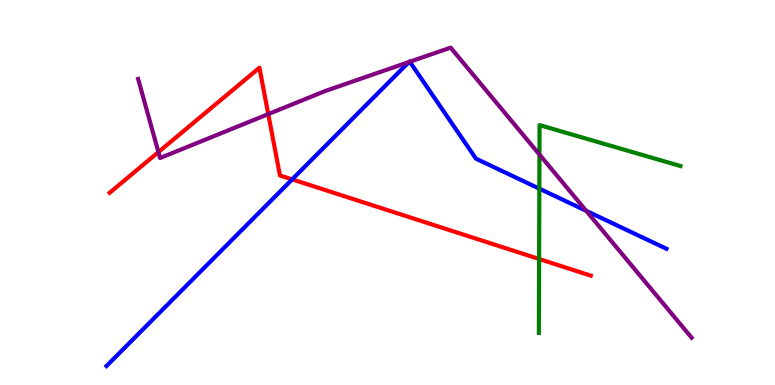[{'lines': ['blue', 'red'], 'intersections': [{'x': 3.77, 'y': 5.34}]}, {'lines': ['green', 'red'], 'intersections': [{'x': 6.96, 'y': 3.27}]}, {'lines': ['purple', 'red'], 'intersections': [{'x': 2.04, 'y': 6.05}, {'x': 3.46, 'y': 7.04}]}, {'lines': ['blue', 'green'], 'intersections': [{'x': 6.96, 'y': 5.1}]}, {'lines': ['blue', 'purple'], 'intersections': [{'x': 5.28, 'y': 8.39}, {'x': 5.29, 'y': 8.4}, {'x': 7.56, 'y': 4.52}]}, {'lines': ['green', 'purple'], 'intersections': [{'x': 6.96, 'y': 5.99}]}]